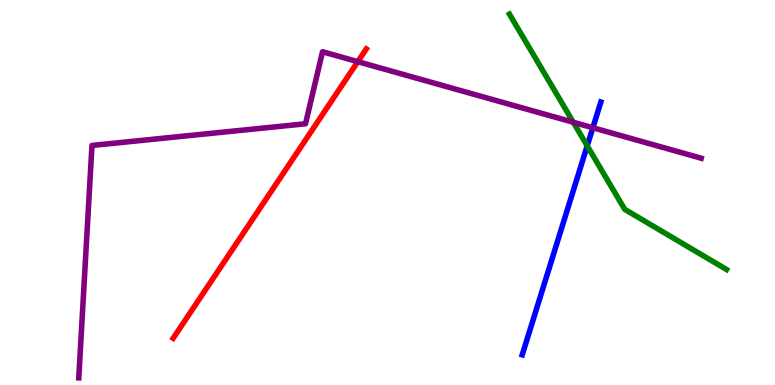[{'lines': ['blue', 'red'], 'intersections': []}, {'lines': ['green', 'red'], 'intersections': []}, {'lines': ['purple', 'red'], 'intersections': [{'x': 4.62, 'y': 8.4}]}, {'lines': ['blue', 'green'], 'intersections': [{'x': 7.58, 'y': 6.21}]}, {'lines': ['blue', 'purple'], 'intersections': [{'x': 7.65, 'y': 6.68}]}, {'lines': ['green', 'purple'], 'intersections': [{'x': 7.4, 'y': 6.82}]}]